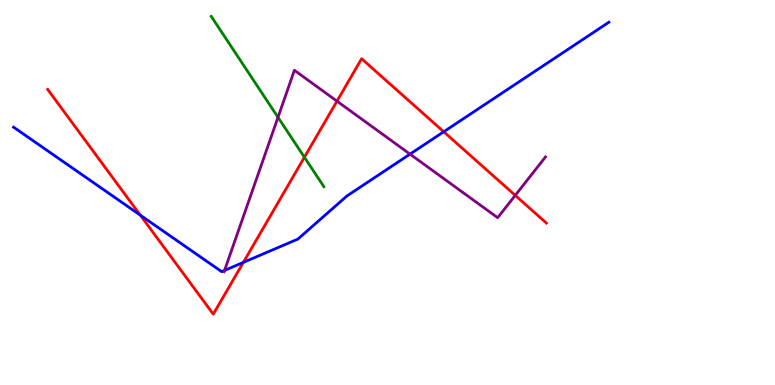[{'lines': ['blue', 'red'], 'intersections': [{'x': 1.81, 'y': 4.41}, {'x': 3.14, 'y': 3.18}, {'x': 5.73, 'y': 6.58}]}, {'lines': ['green', 'red'], 'intersections': [{'x': 3.93, 'y': 5.92}]}, {'lines': ['purple', 'red'], 'intersections': [{'x': 4.35, 'y': 7.37}, {'x': 6.65, 'y': 4.93}]}, {'lines': ['blue', 'green'], 'intersections': []}, {'lines': ['blue', 'purple'], 'intersections': [{'x': 2.9, 'y': 2.98}, {'x': 5.29, 'y': 6.0}]}, {'lines': ['green', 'purple'], 'intersections': [{'x': 3.59, 'y': 6.95}]}]